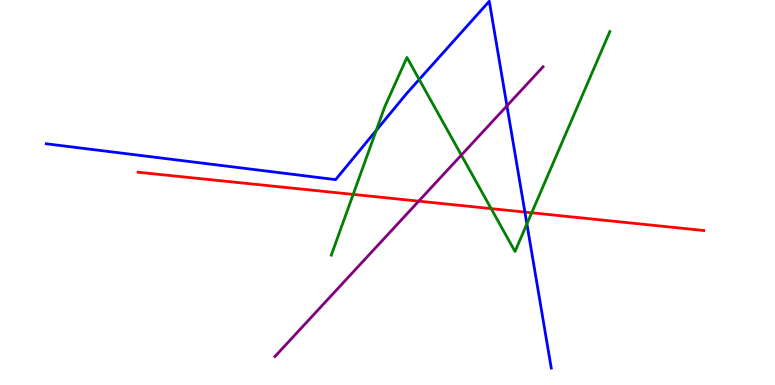[{'lines': ['blue', 'red'], 'intersections': [{'x': 6.77, 'y': 4.49}]}, {'lines': ['green', 'red'], 'intersections': [{'x': 4.56, 'y': 4.95}, {'x': 6.34, 'y': 4.58}, {'x': 6.86, 'y': 4.47}]}, {'lines': ['purple', 'red'], 'intersections': [{'x': 5.4, 'y': 4.78}]}, {'lines': ['blue', 'green'], 'intersections': [{'x': 4.85, 'y': 6.61}, {'x': 5.41, 'y': 7.94}, {'x': 6.8, 'y': 4.18}]}, {'lines': ['blue', 'purple'], 'intersections': [{'x': 6.54, 'y': 7.25}]}, {'lines': ['green', 'purple'], 'intersections': [{'x': 5.95, 'y': 5.97}]}]